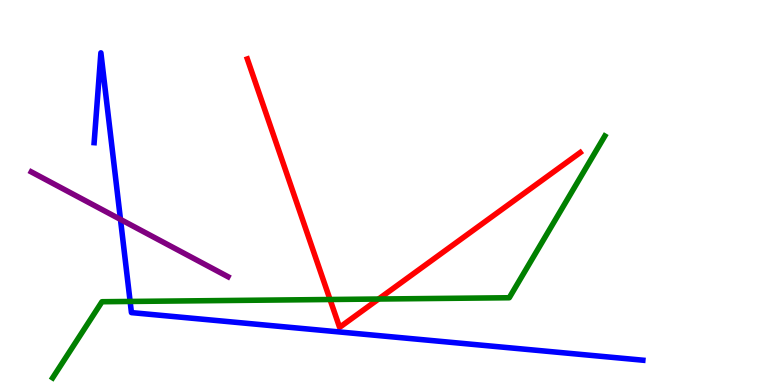[{'lines': ['blue', 'red'], 'intersections': []}, {'lines': ['green', 'red'], 'intersections': [{'x': 4.26, 'y': 2.22}, {'x': 4.88, 'y': 2.23}]}, {'lines': ['purple', 'red'], 'intersections': []}, {'lines': ['blue', 'green'], 'intersections': [{'x': 1.68, 'y': 2.17}]}, {'lines': ['blue', 'purple'], 'intersections': [{'x': 1.55, 'y': 4.3}]}, {'lines': ['green', 'purple'], 'intersections': []}]